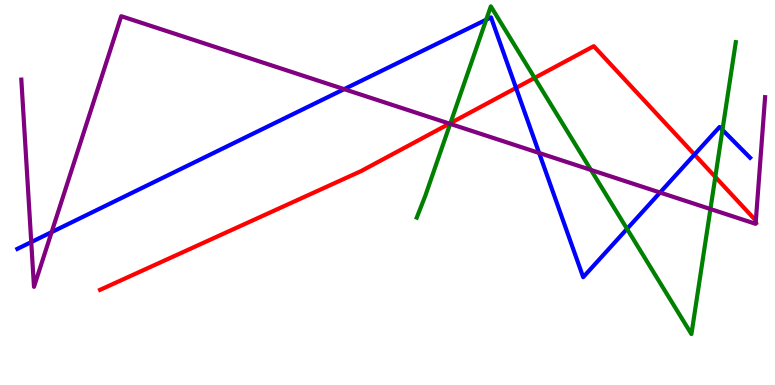[{'lines': ['blue', 'red'], 'intersections': [{'x': 6.66, 'y': 7.72}, {'x': 8.96, 'y': 5.99}]}, {'lines': ['green', 'red'], 'intersections': [{'x': 5.81, 'y': 6.8}, {'x': 6.9, 'y': 7.98}, {'x': 9.23, 'y': 5.4}]}, {'lines': ['purple', 'red'], 'intersections': [{'x': 5.8, 'y': 6.79}, {'x': 9.75, 'y': 4.24}]}, {'lines': ['blue', 'green'], 'intersections': [{'x': 6.27, 'y': 9.49}, {'x': 8.09, 'y': 4.06}, {'x': 9.32, 'y': 6.63}]}, {'lines': ['blue', 'purple'], 'intersections': [{'x': 0.403, 'y': 3.71}, {'x': 0.666, 'y': 3.97}, {'x': 4.44, 'y': 7.68}, {'x': 6.96, 'y': 6.03}, {'x': 8.52, 'y': 5.0}]}, {'lines': ['green', 'purple'], 'intersections': [{'x': 5.81, 'y': 6.78}, {'x': 7.63, 'y': 5.59}, {'x': 9.17, 'y': 4.57}]}]